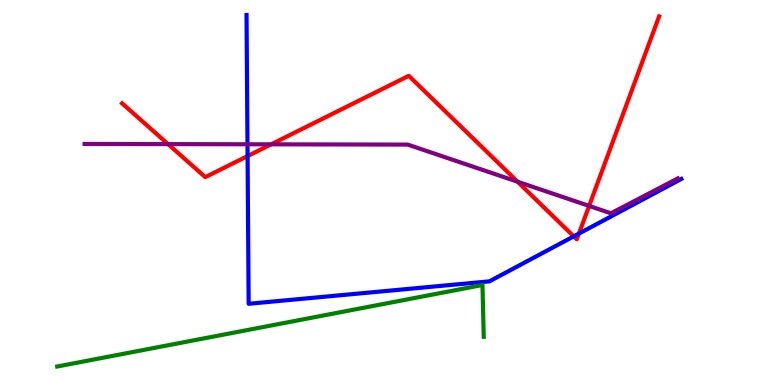[{'lines': ['blue', 'red'], 'intersections': [{'x': 3.19, 'y': 5.95}, {'x': 7.4, 'y': 3.86}, {'x': 7.47, 'y': 3.93}]}, {'lines': ['green', 'red'], 'intersections': []}, {'lines': ['purple', 'red'], 'intersections': [{'x': 2.17, 'y': 6.26}, {'x': 3.5, 'y': 6.25}, {'x': 6.68, 'y': 5.28}, {'x': 7.6, 'y': 4.65}]}, {'lines': ['blue', 'green'], 'intersections': []}, {'lines': ['blue', 'purple'], 'intersections': [{'x': 3.19, 'y': 6.25}]}, {'lines': ['green', 'purple'], 'intersections': []}]